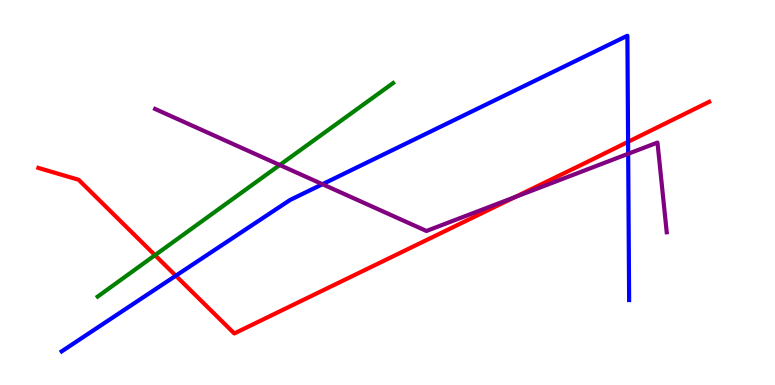[{'lines': ['blue', 'red'], 'intersections': [{'x': 2.27, 'y': 2.84}, {'x': 8.1, 'y': 6.32}]}, {'lines': ['green', 'red'], 'intersections': [{'x': 2.0, 'y': 3.37}]}, {'lines': ['purple', 'red'], 'intersections': [{'x': 6.64, 'y': 4.88}]}, {'lines': ['blue', 'green'], 'intersections': []}, {'lines': ['blue', 'purple'], 'intersections': [{'x': 4.16, 'y': 5.22}, {'x': 8.11, 'y': 6.01}]}, {'lines': ['green', 'purple'], 'intersections': [{'x': 3.61, 'y': 5.71}]}]